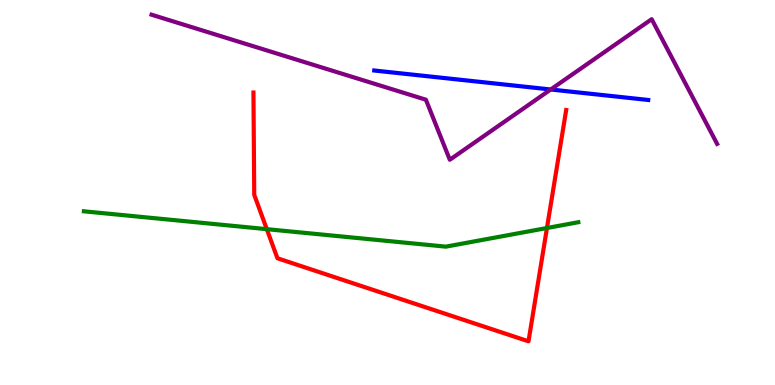[{'lines': ['blue', 'red'], 'intersections': []}, {'lines': ['green', 'red'], 'intersections': [{'x': 3.44, 'y': 4.05}, {'x': 7.06, 'y': 4.08}]}, {'lines': ['purple', 'red'], 'intersections': []}, {'lines': ['blue', 'green'], 'intersections': []}, {'lines': ['blue', 'purple'], 'intersections': [{'x': 7.11, 'y': 7.68}]}, {'lines': ['green', 'purple'], 'intersections': []}]